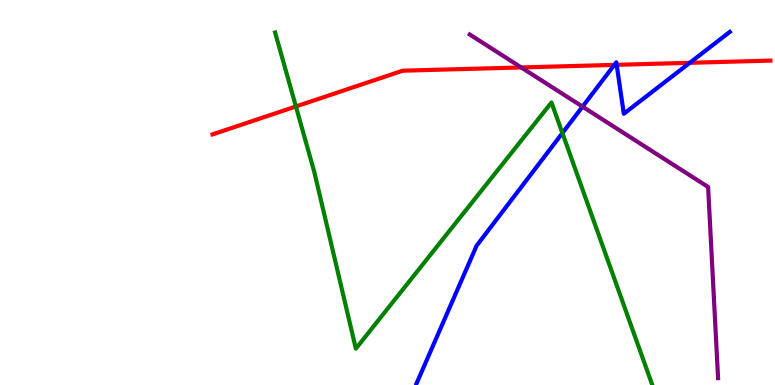[{'lines': ['blue', 'red'], 'intersections': [{'x': 7.93, 'y': 8.31}, {'x': 7.96, 'y': 8.32}, {'x': 8.9, 'y': 8.37}]}, {'lines': ['green', 'red'], 'intersections': [{'x': 3.82, 'y': 7.23}]}, {'lines': ['purple', 'red'], 'intersections': [{'x': 6.73, 'y': 8.25}]}, {'lines': ['blue', 'green'], 'intersections': [{'x': 7.26, 'y': 6.54}]}, {'lines': ['blue', 'purple'], 'intersections': [{'x': 7.52, 'y': 7.23}]}, {'lines': ['green', 'purple'], 'intersections': []}]